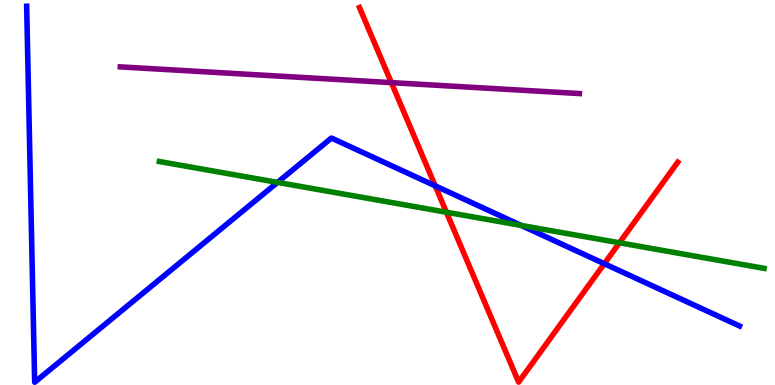[{'lines': ['blue', 'red'], 'intersections': [{'x': 5.62, 'y': 5.17}, {'x': 7.8, 'y': 3.15}]}, {'lines': ['green', 'red'], 'intersections': [{'x': 5.76, 'y': 4.49}, {'x': 7.99, 'y': 3.69}]}, {'lines': ['purple', 'red'], 'intersections': [{'x': 5.05, 'y': 7.85}]}, {'lines': ['blue', 'green'], 'intersections': [{'x': 3.58, 'y': 5.26}, {'x': 6.73, 'y': 4.14}]}, {'lines': ['blue', 'purple'], 'intersections': []}, {'lines': ['green', 'purple'], 'intersections': []}]